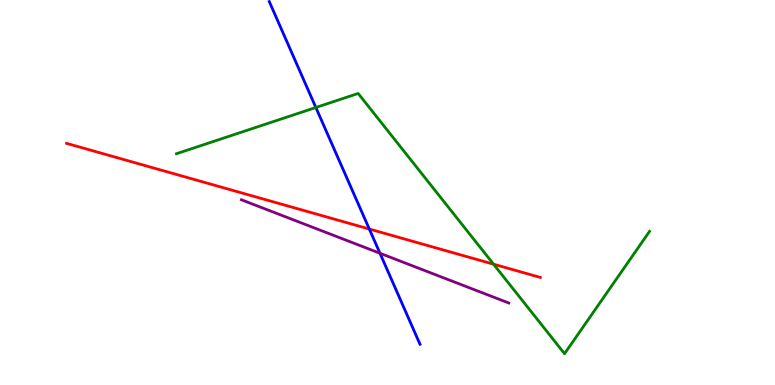[{'lines': ['blue', 'red'], 'intersections': [{'x': 4.77, 'y': 4.05}]}, {'lines': ['green', 'red'], 'intersections': [{'x': 6.37, 'y': 3.14}]}, {'lines': ['purple', 'red'], 'intersections': []}, {'lines': ['blue', 'green'], 'intersections': [{'x': 4.08, 'y': 7.21}]}, {'lines': ['blue', 'purple'], 'intersections': [{'x': 4.9, 'y': 3.42}]}, {'lines': ['green', 'purple'], 'intersections': []}]